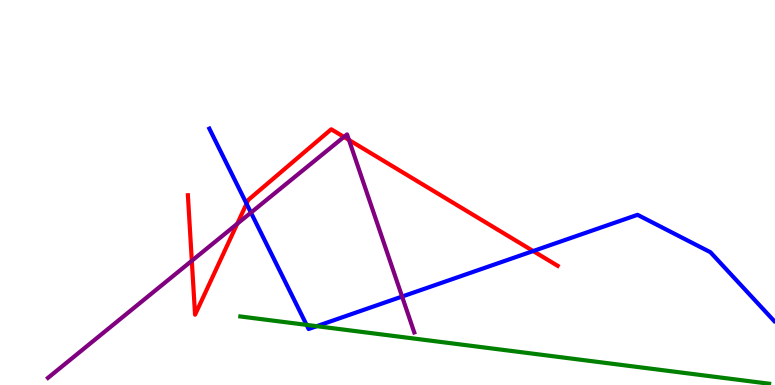[{'lines': ['blue', 'red'], 'intersections': [{'x': 3.18, 'y': 4.71}, {'x': 6.88, 'y': 3.48}]}, {'lines': ['green', 'red'], 'intersections': []}, {'lines': ['purple', 'red'], 'intersections': [{'x': 2.48, 'y': 3.23}, {'x': 3.06, 'y': 4.19}, {'x': 4.44, 'y': 6.44}, {'x': 4.5, 'y': 6.36}]}, {'lines': ['blue', 'green'], 'intersections': [{'x': 3.96, 'y': 1.56}, {'x': 4.09, 'y': 1.53}]}, {'lines': ['blue', 'purple'], 'intersections': [{'x': 3.24, 'y': 4.48}, {'x': 5.19, 'y': 2.3}]}, {'lines': ['green', 'purple'], 'intersections': []}]